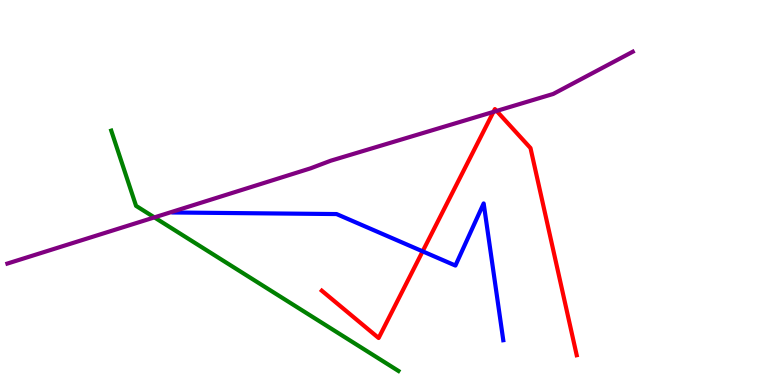[{'lines': ['blue', 'red'], 'intersections': [{'x': 5.45, 'y': 3.47}]}, {'lines': ['green', 'red'], 'intersections': []}, {'lines': ['purple', 'red'], 'intersections': [{'x': 6.37, 'y': 7.09}, {'x': 6.41, 'y': 7.12}]}, {'lines': ['blue', 'green'], 'intersections': []}, {'lines': ['blue', 'purple'], 'intersections': []}, {'lines': ['green', 'purple'], 'intersections': [{'x': 1.99, 'y': 4.35}]}]